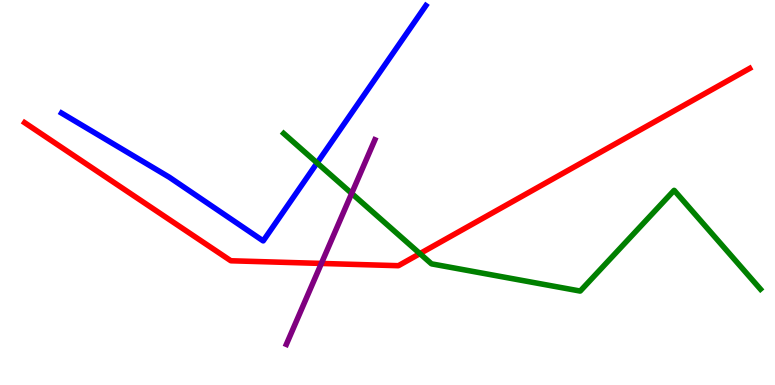[{'lines': ['blue', 'red'], 'intersections': []}, {'lines': ['green', 'red'], 'intersections': [{'x': 5.42, 'y': 3.41}]}, {'lines': ['purple', 'red'], 'intersections': [{'x': 4.15, 'y': 3.16}]}, {'lines': ['blue', 'green'], 'intersections': [{'x': 4.09, 'y': 5.77}]}, {'lines': ['blue', 'purple'], 'intersections': []}, {'lines': ['green', 'purple'], 'intersections': [{'x': 4.54, 'y': 4.98}]}]